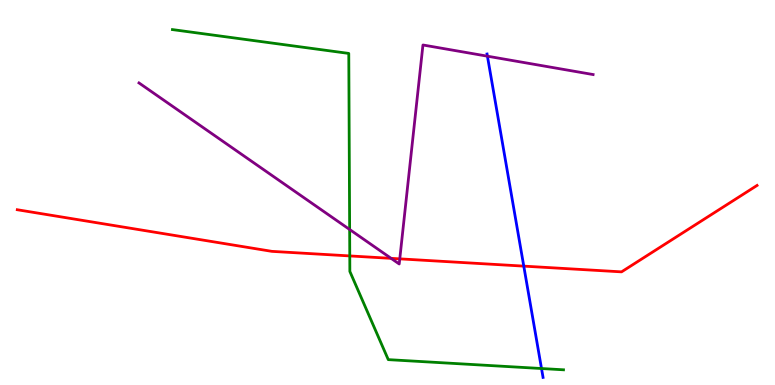[{'lines': ['blue', 'red'], 'intersections': [{'x': 6.76, 'y': 3.09}]}, {'lines': ['green', 'red'], 'intersections': [{'x': 4.51, 'y': 3.35}]}, {'lines': ['purple', 'red'], 'intersections': [{'x': 5.05, 'y': 3.29}, {'x': 5.16, 'y': 3.28}]}, {'lines': ['blue', 'green'], 'intersections': [{'x': 6.99, 'y': 0.428}]}, {'lines': ['blue', 'purple'], 'intersections': [{'x': 6.29, 'y': 8.54}]}, {'lines': ['green', 'purple'], 'intersections': [{'x': 4.51, 'y': 4.04}]}]